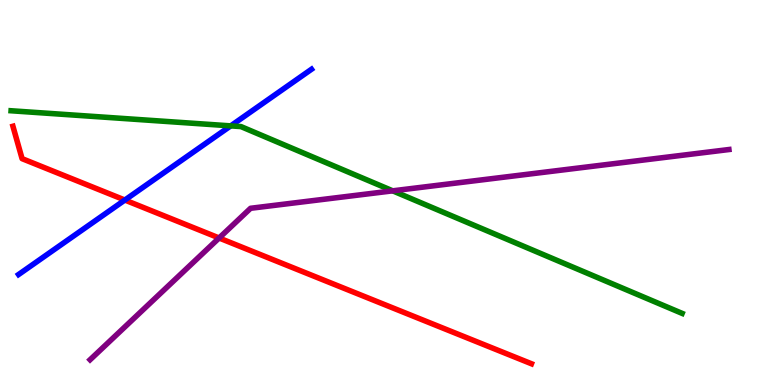[{'lines': ['blue', 'red'], 'intersections': [{'x': 1.61, 'y': 4.8}]}, {'lines': ['green', 'red'], 'intersections': []}, {'lines': ['purple', 'red'], 'intersections': [{'x': 2.83, 'y': 3.82}]}, {'lines': ['blue', 'green'], 'intersections': [{'x': 2.98, 'y': 6.73}]}, {'lines': ['blue', 'purple'], 'intersections': []}, {'lines': ['green', 'purple'], 'intersections': [{'x': 5.07, 'y': 5.04}]}]